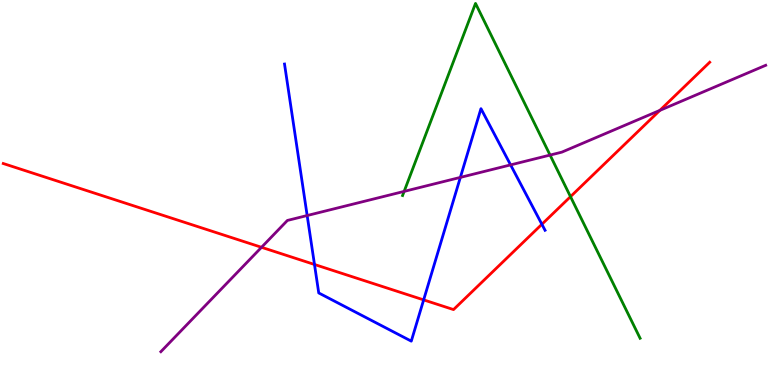[{'lines': ['blue', 'red'], 'intersections': [{'x': 4.06, 'y': 3.13}, {'x': 5.47, 'y': 2.21}, {'x': 6.99, 'y': 4.17}]}, {'lines': ['green', 'red'], 'intersections': [{'x': 7.36, 'y': 4.89}]}, {'lines': ['purple', 'red'], 'intersections': [{'x': 3.37, 'y': 3.58}, {'x': 8.51, 'y': 7.13}]}, {'lines': ['blue', 'green'], 'intersections': []}, {'lines': ['blue', 'purple'], 'intersections': [{'x': 3.96, 'y': 4.4}, {'x': 5.94, 'y': 5.39}, {'x': 6.59, 'y': 5.72}]}, {'lines': ['green', 'purple'], 'intersections': [{'x': 5.21, 'y': 5.03}, {'x': 7.1, 'y': 5.97}]}]